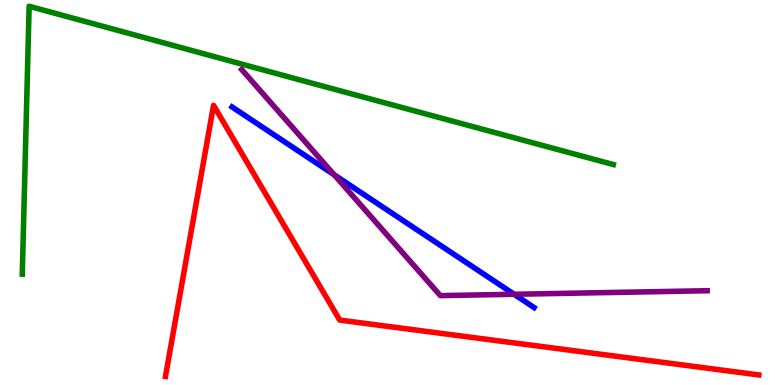[{'lines': ['blue', 'red'], 'intersections': []}, {'lines': ['green', 'red'], 'intersections': []}, {'lines': ['purple', 'red'], 'intersections': []}, {'lines': ['blue', 'green'], 'intersections': []}, {'lines': ['blue', 'purple'], 'intersections': [{'x': 4.31, 'y': 5.46}, {'x': 6.63, 'y': 2.36}]}, {'lines': ['green', 'purple'], 'intersections': []}]